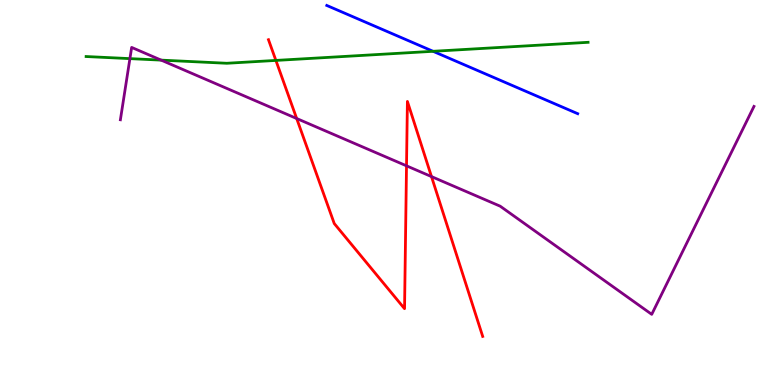[{'lines': ['blue', 'red'], 'intersections': []}, {'lines': ['green', 'red'], 'intersections': [{'x': 3.56, 'y': 8.43}]}, {'lines': ['purple', 'red'], 'intersections': [{'x': 3.83, 'y': 6.92}, {'x': 5.25, 'y': 5.69}, {'x': 5.57, 'y': 5.41}]}, {'lines': ['blue', 'green'], 'intersections': [{'x': 5.59, 'y': 8.67}]}, {'lines': ['blue', 'purple'], 'intersections': []}, {'lines': ['green', 'purple'], 'intersections': [{'x': 1.68, 'y': 8.48}, {'x': 2.08, 'y': 8.44}]}]